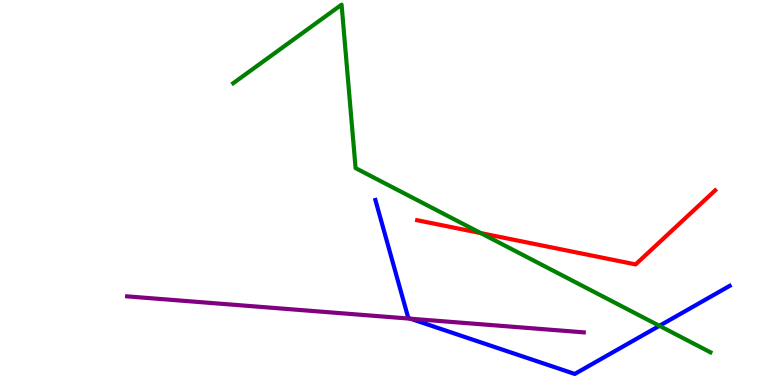[{'lines': ['blue', 'red'], 'intersections': []}, {'lines': ['green', 'red'], 'intersections': [{'x': 6.2, 'y': 3.95}]}, {'lines': ['purple', 'red'], 'intersections': []}, {'lines': ['blue', 'green'], 'intersections': [{'x': 8.51, 'y': 1.54}]}, {'lines': ['blue', 'purple'], 'intersections': [{'x': 5.3, 'y': 1.72}]}, {'lines': ['green', 'purple'], 'intersections': []}]